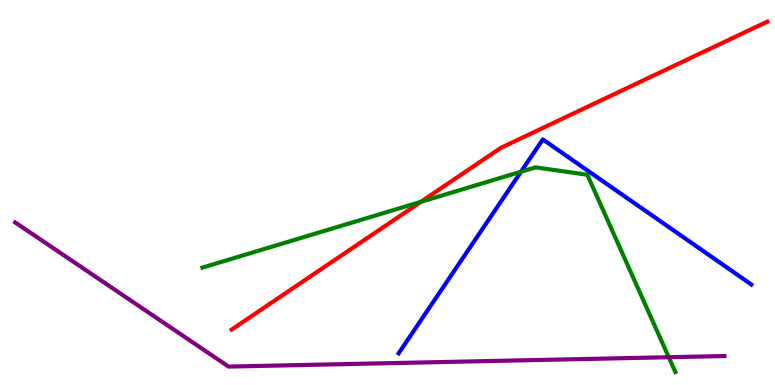[{'lines': ['blue', 'red'], 'intersections': []}, {'lines': ['green', 'red'], 'intersections': [{'x': 5.43, 'y': 4.76}]}, {'lines': ['purple', 'red'], 'intersections': []}, {'lines': ['blue', 'green'], 'intersections': [{'x': 6.72, 'y': 5.54}]}, {'lines': ['blue', 'purple'], 'intersections': []}, {'lines': ['green', 'purple'], 'intersections': [{'x': 8.63, 'y': 0.722}]}]